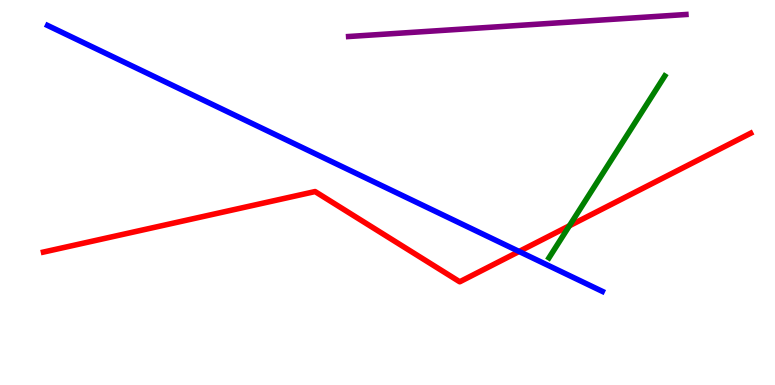[{'lines': ['blue', 'red'], 'intersections': [{'x': 6.7, 'y': 3.47}]}, {'lines': ['green', 'red'], 'intersections': [{'x': 7.35, 'y': 4.14}]}, {'lines': ['purple', 'red'], 'intersections': []}, {'lines': ['blue', 'green'], 'intersections': []}, {'lines': ['blue', 'purple'], 'intersections': []}, {'lines': ['green', 'purple'], 'intersections': []}]